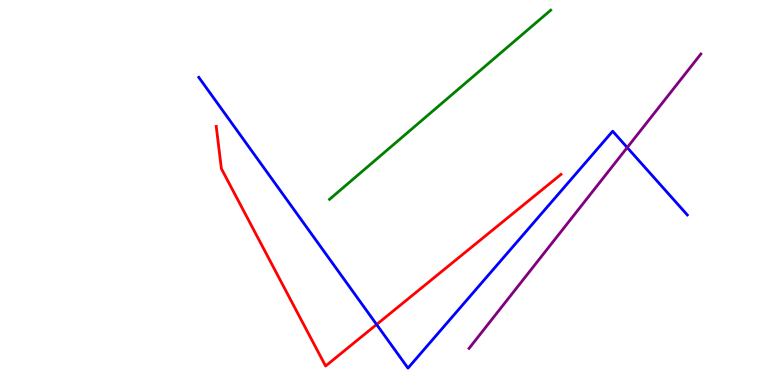[{'lines': ['blue', 'red'], 'intersections': [{'x': 4.86, 'y': 1.57}]}, {'lines': ['green', 'red'], 'intersections': []}, {'lines': ['purple', 'red'], 'intersections': []}, {'lines': ['blue', 'green'], 'intersections': []}, {'lines': ['blue', 'purple'], 'intersections': [{'x': 8.09, 'y': 6.17}]}, {'lines': ['green', 'purple'], 'intersections': []}]